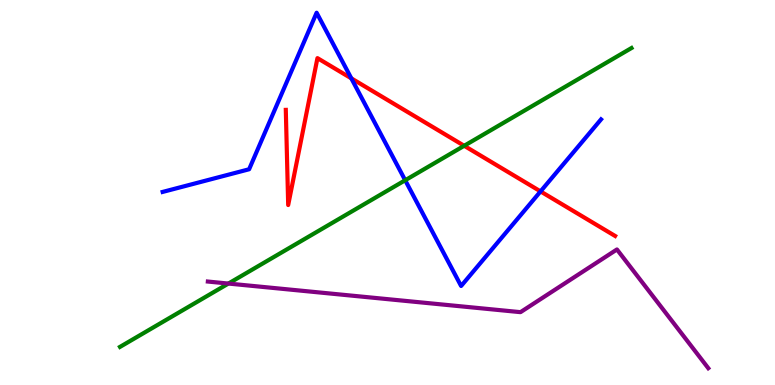[{'lines': ['blue', 'red'], 'intersections': [{'x': 4.53, 'y': 7.96}, {'x': 6.97, 'y': 5.03}]}, {'lines': ['green', 'red'], 'intersections': [{'x': 5.99, 'y': 6.21}]}, {'lines': ['purple', 'red'], 'intersections': []}, {'lines': ['blue', 'green'], 'intersections': [{'x': 5.23, 'y': 5.32}]}, {'lines': ['blue', 'purple'], 'intersections': []}, {'lines': ['green', 'purple'], 'intersections': [{'x': 2.95, 'y': 2.63}]}]